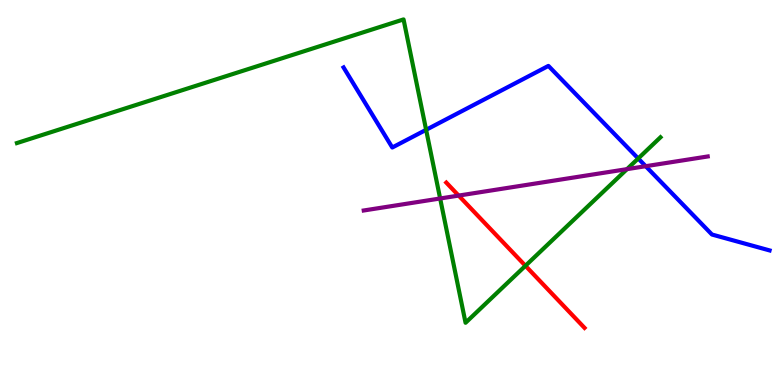[{'lines': ['blue', 'red'], 'intersections': []}, {'lines': ['green', 'red'], 'intersections': [{'x': 6.78, 'y': 3.1}]}, {'lines': ['purple', 'red'], 'intersections': [{'x': 5.92, 'y': 4.92}]}, {'lines': ['blue', 'green'], 'intersections': [{'x': 5.5, 'y': 6.63}, {'x': 8.23, 'y': 5.88}]}, {'lines': ['blue', 'purple'], 'intersections': [{'x': 8.33, 'y': 5.68}]}, {'lines': ['green', 'purple'], 'intersections': [{'x': 5.68, 'y': 4.84}, {'x': 8.09, 'y': 5.61}]}]